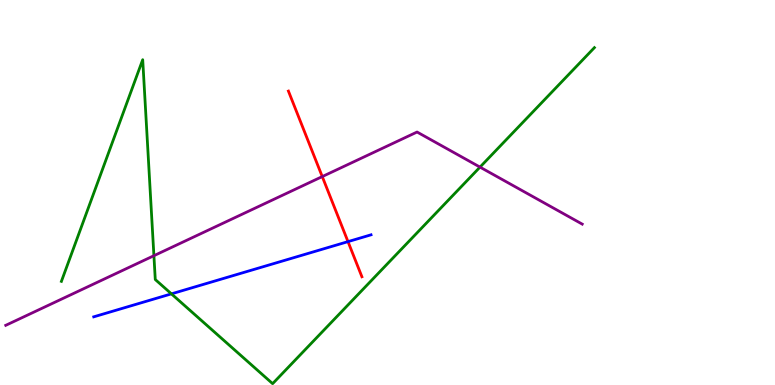[{'lines': ['blue', 'red'], 'intersections': [{'x': 4.49, 'y': 3.72}]}, {'lines': ['green', 'red'], 'intersections': []}, {'lines': ['purple', 'red'], 'intersections': [{'x': 4.16, 'y': 5.41}]}, {'lines': ['blue', 'green'], 'intersections': [{'x': 2.21, 'y': 2.37}]}, {'lines': ['blue', 'purple'], 'intersections': []}, {'lines': ['green', 'purple'], 'intersections': [{'x': 1.99, 'y': 3.36}, {'x': 6.19, 'y': 5.66}]}]